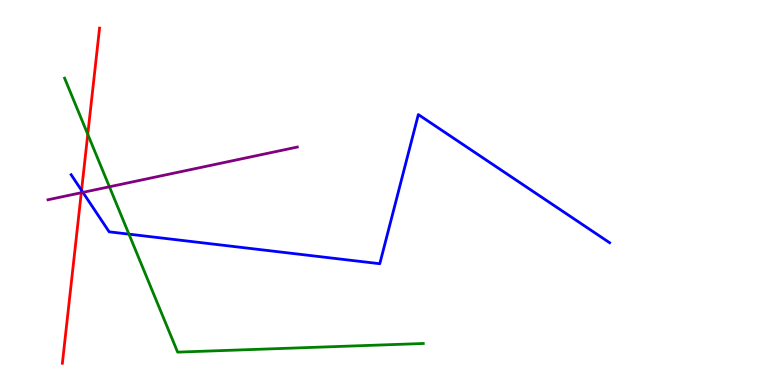[{'lines': ['blue', 'red'], 'intersections': [{'x': 1.05, 'y': 5.06}]}, {'lines': ['green', 'red'], 'intersections': [{'x': 1.13, 'y': 6.51}]}, {'lines': ['purple', 'red'], 'intersections': [{'x': 1.05, 'y': 4.99}]}, {'lines': ['blue', 'green'], 'intersections': [{'x': 1.66, 'y': 3.92}]}, {'lines': ['blue', 'purple'], 'intersections': [{'x': 1.07, 'y': 5.0}]}, {'lines': ['green', 'purple'], 'intersections': [{'x': 1.41, 'y': 5.15}]}]